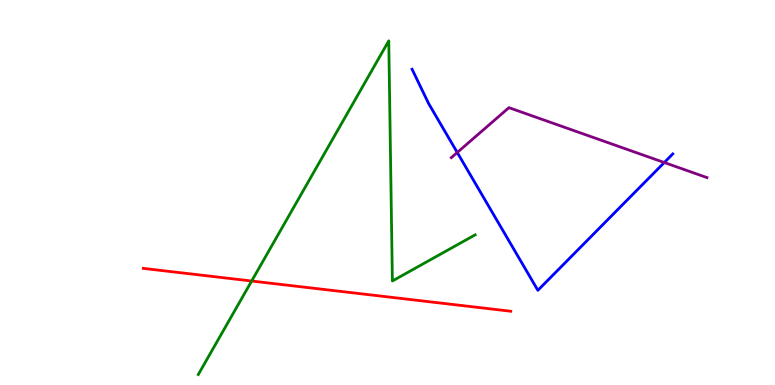[{'lines': ['blue', 'red'], 'intersections': []}, {'lines': ['green', 'red'], 'intersections': [{'x': 3.25, 'y': 2.7}]}, {'lines': ['purple', 'red'], 'intersections': []}, {'lines': ['blue', 'green'], 'intersections': []}, {'lines': ['blue', 'purple'], 'intersections': [{'x': 5.9, 'y': 6.04}, {'x': 8.57, 'y': 5.78}]}, {'lines': ['green', 'purple'], 'intersections': []}]